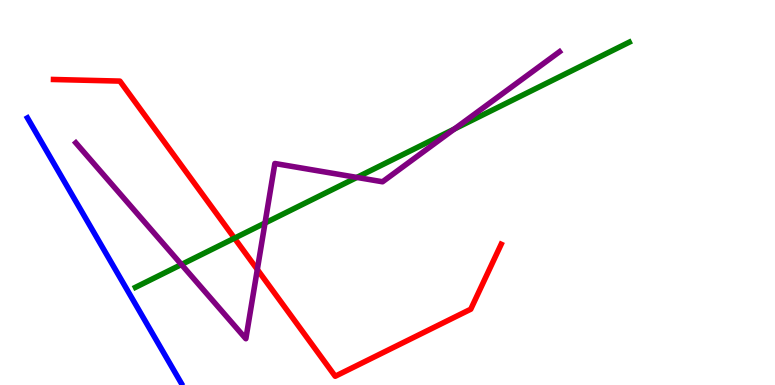[{'lines': ['blue', 'red'], 'intersections': []}, {'lines': ['green', 'red'], 'intersections': [{'x': 3.03, 'y': 3.81}]}, {'lines': ['purple', 'red'], 'intersections': [{'x': 3.32, 'y': 3.0}]}, {'lines': ['blue', 'green'], 'intersections': []}, {'lines': ['blue', 'purple'], 'intersections': []}, {'lines': ['green', 'purple'], 'intersections': [{'x': 2.34, 'y': 3.13}, {'x': 3.42, 'y': 4.21}, {'x': 4.6, 'y': 5.39}, {'x': 5.86, 'y': 6.65}]}]